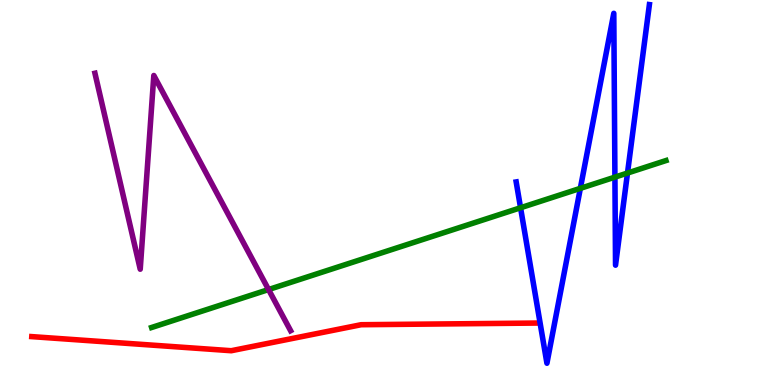[{'lines': ['blue', 'red'], 'intersections': []}, {'lines': ['green', 'red'], 'intersections': []}, {'lines': ['purple', 'red'], 'intersections': []}, {'lines': ['blue', 'green'], 'intersections': [{'x': 6.72, 'y': 4.6}, {'x': 7.49, 'y': 5.11}, {'x': 7.93, 'y': 5.4}, {'x': 8.1, 'y': 5.51}]}, {'lines': ['blue', 'purple'], 'intersections': []}, {'lines': ['green', 'purple'], 'intersections': [{'x': 3.47, 'y': 2.48}]}]